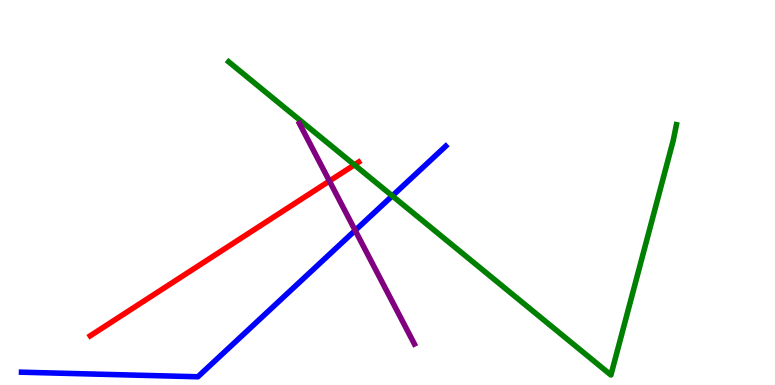[{'lines': ['blue', 'red'], 'intersections': []}, {'lines': ['green', 'red'], 'intersections': [{'x': 4.57, 'y': 5.72}]}, {'lines': ['purple', 'red'], 'intersections': [{'x': 4.25, 'y': 5.3}]}, {'lines': ['blue', 'green'], 'intersections': [{'x': 5.06, 'y': 4.91}]}, {'lines': ['blue', 'purple'], 'intersections': [{'x': 4.58, 'y': 4.01}]}, {'lines': ['green', 'purple'], 'intersections': []}]